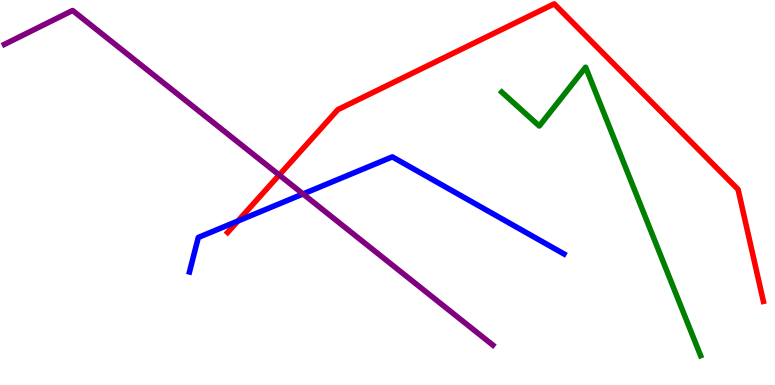[{'lines': ['blue', 'red'], 'intersections': [{'x': 3.07, 'y': 4.26}]}, {'lines': ['green', 'red'], 'intersections': []}, {'lines': ['purple', 'red'], 'intersections': [{'x': 3.6, 'y': 5.45}]}, {'lines': ['blue', 'green'], 'intersections': []}, {'lines': ['blue', 'purple'], 'intersections': [{'x': 3.91, 'y': 4.96}]}, {'lines': ['green', 'purple'], 'intersections': []}]